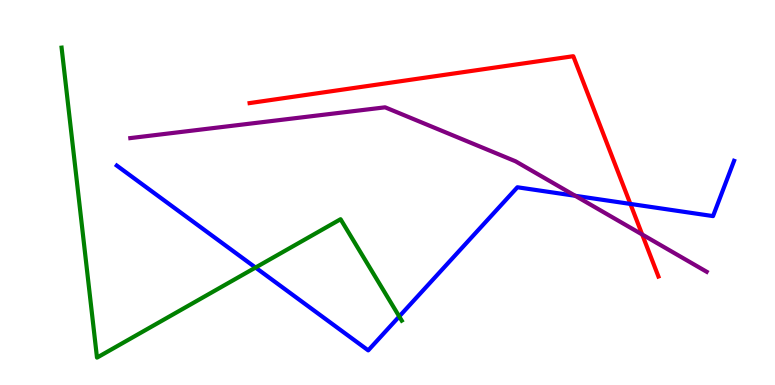[{'lines': ['blue', 'red'], 'intersections': [{'x': 8.13, 'y': 4.7}]}, {'lines': ['green', 'red'], 'intersections': []}, {'lines': ['purple', 'red'], 'intersections': [{'x': 8.29, 'y': 3.91}]}, {'lines': ['blue', 'green'], 'intersections': [{'x': 3.3, 'y': 3.05}, {'x': 5.15, 'y': 1.78}]}, {'lines': ['blue', 'purple'], 'intersections': [{'x': 7.42, 'y': 4.91}]}, {'lines': ['green', 'purple'], 'intersections': []}]